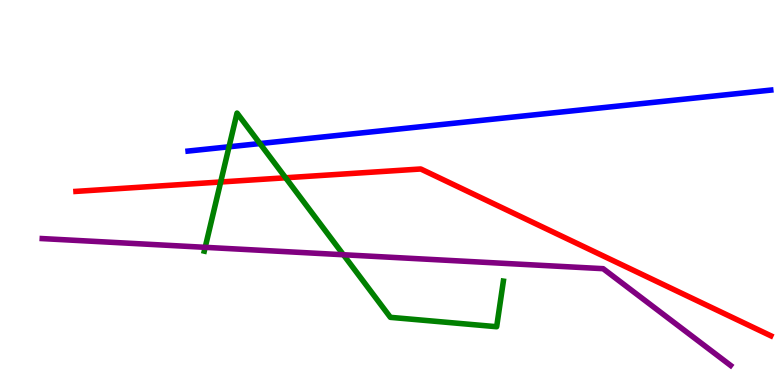[{'lines': ['blue', 'red'], 'intersections': []}, {'lines': ['green', 'red'], 'intersections': [{'x': 2.85, 'y': 5.27}, {'x': 3.69, 'y': 5.38}]}, {'lines': ['purple', 'red'], 'intersections': []}, {'lines': ['blue', 'green'], 'intersections': [{'x': 2.96, 'y': 6.19}, {'x': 3.35, 'y': 6.27}]}, {'lines': ['blue', 'purple'], 'intersections': []}, {'lines': ['green', 'purple'], 'intersections': [{'x': 2.65, 'y': 3.58}, {'x': 4.43, 'y': 3.38}]}]